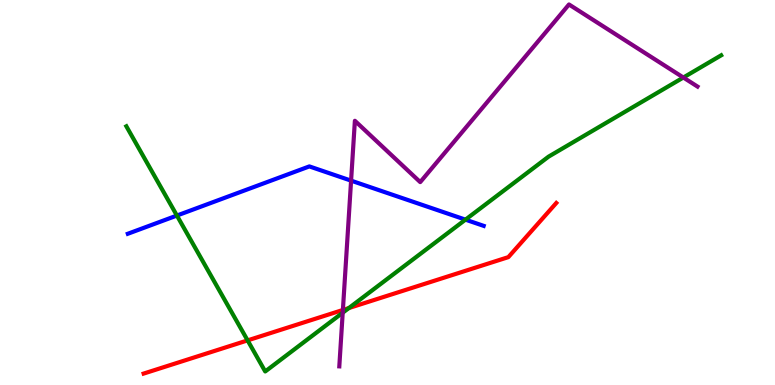[{'lines': ['blue', 'red'], 'intersections': []}, {'lines': ['green', 'red'], 'intersections': [{'x': 3.19, 'y': 1.16}, {'x': 4.5, 'y': 2.0}]}, {'lines': ['purple', 'red'], 'intersections': [{'x': 4.42, 'y': 1.95}]}, {'lines': ['blue', 'green'], 'intersections': [{'x': 2.28, 'y': 4.4}, {'x': 6.01, 'y': 4.29}]}, {'lines': ['blue', 'purple'], 'intersections': [{'x': 4.53, 'y': 5.31}]}, {'lines': ['green', 'purple'], 'intersections': [{'x': 4.42, 'y': 1.88}, {'x': 8.82, 'y': 7.99}]}]